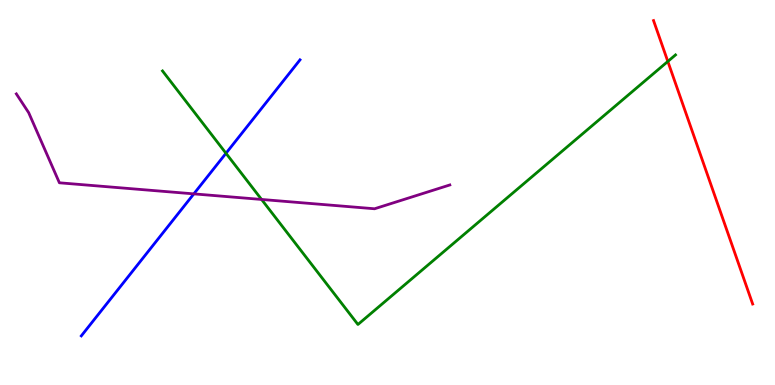[{'lines': ['blue', 'red'], 'intersections': []}, {'lines': ['green', 'red'], 'intersections': [{'x': 8.62, 'y': 8.4}]}, {'lines': ['purple', 'red'], 'intersections': []}, {'lines': ['blue', 'green'], 'intersections': [{'x': 2.92, 'y': 6.02}]}, {'lines': ['blue', 'purple'], 'intersections': [{'x': 2.5, 'y': 4.96}]}, {'lines': ['green', 'purple'], 'intersections': [{'x': 3.38, 'y': 4.82}]}]